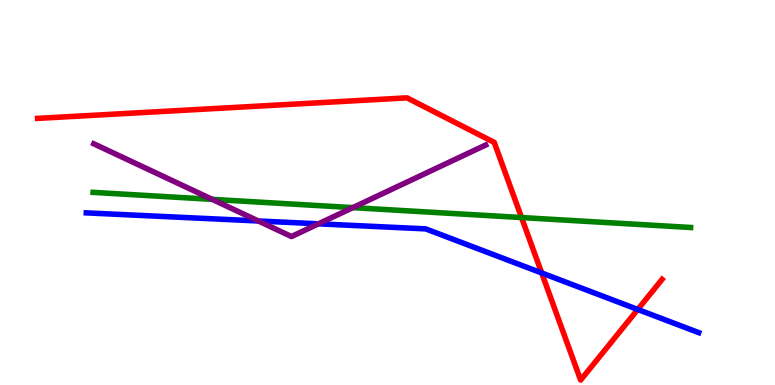[{'lines': ['blue', 'red'], 'intersections': [{'x': 6.99, 'y': 2.91}, {'x': 8.23, 'y': 1.96}]}, {'lines': ['green', 'red'], 'intersections': [{'x': 6.73, 'y': 4.35}]}, {'lines': ['purple', 'red'], 'intersections': []}, {'lines': ['blue', 'green'], 'intersections': []}, {'lines': ['blue', 'purple'], 'intersections': [{'x': 3.33, 'y': 4.26}, {'x': 4.11, 'y': 4.19}]}, {'lines': ['green', 'purple'], 'intersections': [{'x': 2.74, 'y': 4.82}, {'x': 4.55, 'y': 4.61}]}]